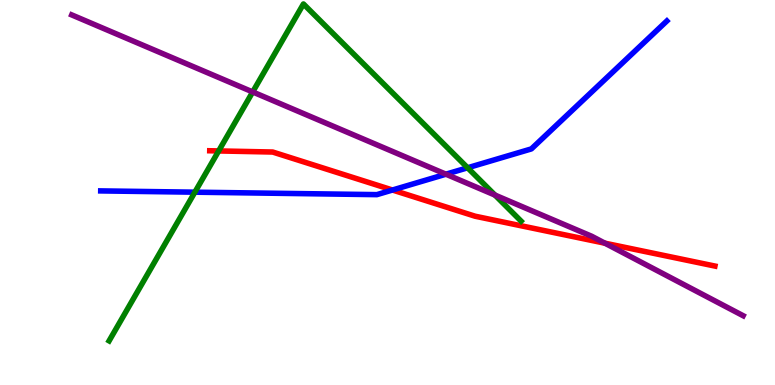[{'lines': ['blue', 'red'], 'intersections': [{'x': 5.06, 'y': 5.06}]}, {'lines': ['green', 'red'], 'intersections': [{'x': 2.82, 'y': 6.08}]}, {'lines': ['purple', 'red'], 'intersections': [{'x': 7.81, 'y': 3.68}]}, {'lines': ['blue', 'green'], 'intersections': [{'x': 2.51, 'y': 5.01}, {'x': 6.03, 'y': 5.64}]}, {'lines': ['blue', 'purple'], 'intersections': [{'x': 5.75, 'y': 5.48}]}, {'lines': ['green', 'purple'], 'intersections': [{'x': 3.26, 'y': 7.61}, {'x': 6.39, 'y': 4.93}]}]